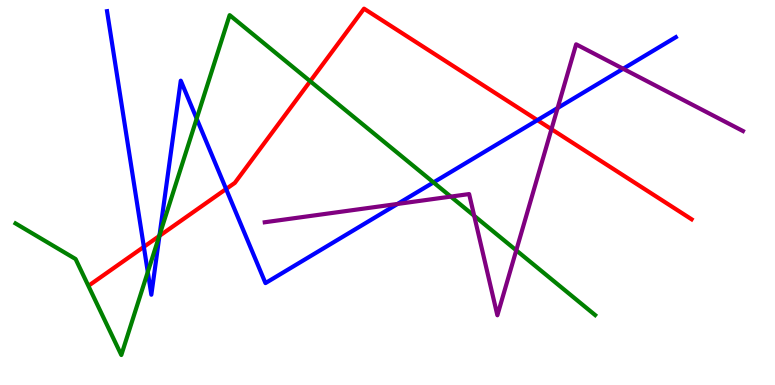[{'lines': ['blue', 'red'], 'intersections': [{'x': 1.86, 'y': 3.59}, {'x': 2.06, 'y': 3.87}, {'x': 2.92, 'y': 5.09}, {'x': 6.93, 'y': 6.88}]}, {'lines': ['green', 'red'], 'intersections': [{'x': 2.05, 'y': 3.87}, {'x': 4.0, 'y': 7.89}]}, {'lines': ['purple', 'red'], 'intersections': [{'x': 7.12, 'y': 6.64}]}, {'lines': ['blue', 'green'], 'intersections': [{'x': 1.91, 'y': 2.94}, {'x': 2.06, 'y': 3.89}, {'x': 2.54, 'y': 6.92}, {'x': 5.59, 'y': 5.26}]}, {'lines': ['blue', 'purple'], 'intersections': [{'x': 5.13, 'y': 4.7}, {'x': 7.2, 'y': 7.19}, {'x': 8.04, 'y': 8.21}]}, {'lines': ['green', 'purple'], 'intersections': [{'x': 5.82, 'y': 4.89}, {'x': 6.12, 'y': 4.39}, {'x': 6.66, 'y': 3.5}]}]